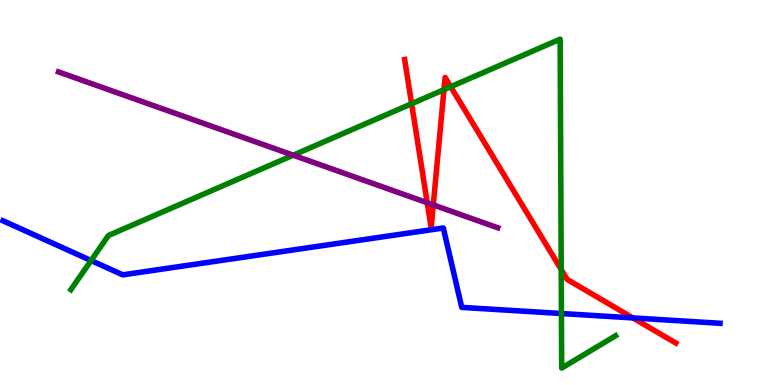[{'lines': ['blue', 'red'], 'intersections': [{'x': 8.17, 'y': 1.74}]}, {'lines': ['green', 'red'], 'intersections': [{'x': 5.31, 'y': 7.31}, {'x': 5.73, 'y': 7.67}, {'x': 5.82, 'y': 7.75}, {'x': 7.24, 'y': 3.0}]}, {'lines': ['purple', 'red'], 'intersections': [{'x': 5.51, 'y': 4.73}, {'x': 5.59, 'y': 4.68}]}, {'lines': ['blue', 'green'], 'intersections': [{'x': 1.18, 'y': 3.23}, {'x': 7.24, 'y': 1.86}]}, {'lines': ['blue', 'purple'], 'intersections': []}, {'lines': ['green', 'purple'], 'intersections': [{'x': 3.78, 'y': 5.97}]}]